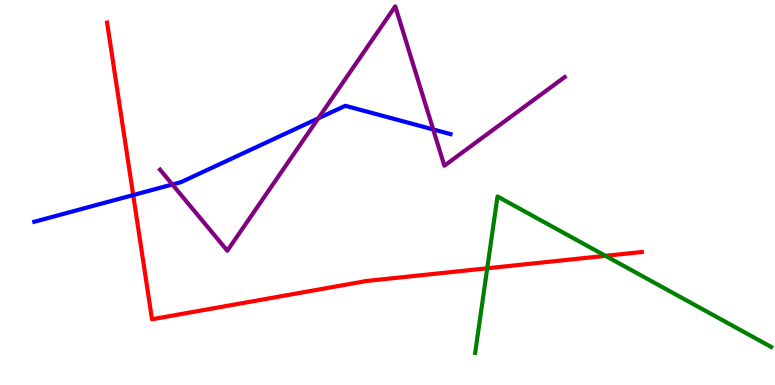[{'lines': ['blue', 'red'], 'intersections': [{'x': 1.72, 'y': 4.93}]}, {'lines': ['green', 'red'], 'intersections': [{'x': 6.29, 'y': 3.03}, {'x': 7.81, 'y': 3.35}]}, {'lines': ['purple', 'red'], 'intersections': []}, {'lines': ['blue', 'green'], 'intersections': []}, {'lines': ['blue', 'purple'], 'intersections': [{'x': 2.22, 'y': 5.21}, {'x': 4.11, 'y': 6.93}, {'x': 5.59, 'y': 6.64}]}, {'lines': ['green', 'purple'], 'intersections': []}]